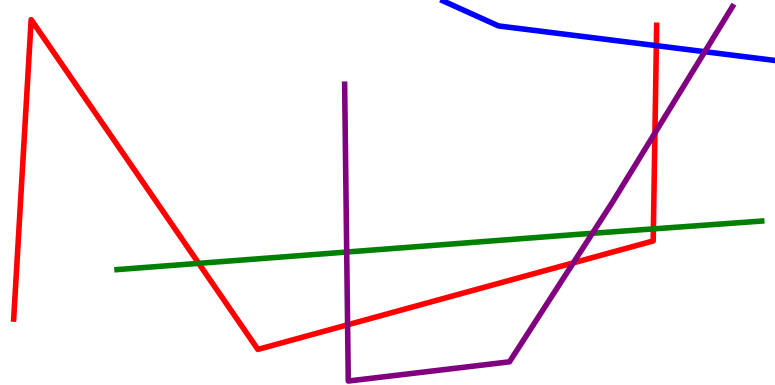[{'lines': ['blue', 'red'], 'intersections': [{'x': 8.47, 'y': 8.81}]}, {'lines': ['green', 'red'], 'intersections': [{'x': 2.56, 'y': 3.16}, {'x': 8.43, 'y': 4.05}]}, {'lines': ['purple', 'red'], 'intersections': [{'x': 4.48, 'y': 1.56}, {'x': 7.4, 'y': 3.17}, {'x': 8.45, 'y': 6.55}]}, {'lines': ['blue', 'green'], 'intersections': []}, {'lines': ['blue', 'purple'], 'intersections': [{'x': 9.09, 'y': 8.66}]}, {'lines': ['green', 'purple'], 'intersections': [{'x': 4.47, 'y': 3.45}, {'x': 7.64, 'y': 3.94}]}]